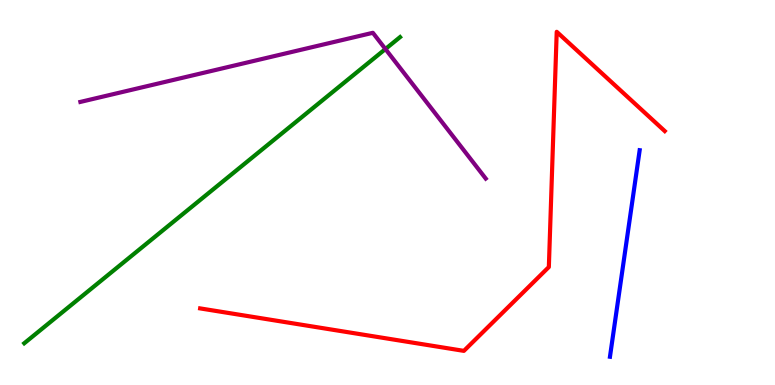[{'lines': ['blue', 'red'], 'intersections': []}, {'lines': ['green', 'red'], 'intersections': []}, {'lines': ['purple', 'red'], 'intersections': []}, {'lines': ['blue', 'green'], 'intersections': []}, {'lines': ['blue', 'purple'], 'intersections': []}, {'lines': ['green', 'purple'], 'intersections': [{'x': 4.97, 'y': 8.73}]}]